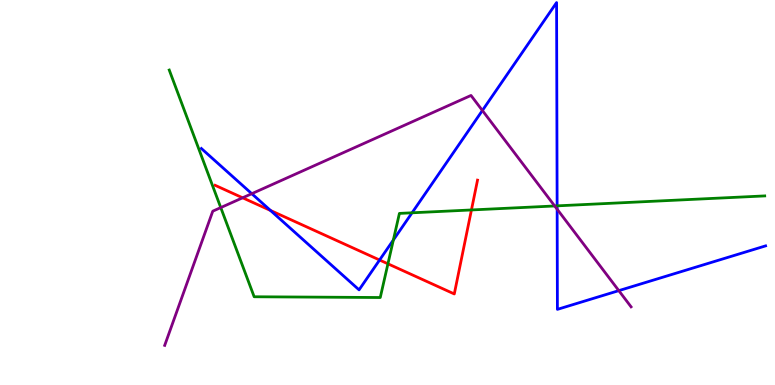[{'lines': ['blue', 'red'], 'intersections': [{'x': 3.49, 'y': 4.53}, {'x': 4.9, 'y': 3.25}]}, {'lines': ['green', 'red'], 'intersections': [{'x': 5.01, 'y': 3.15}, {'x': 6.08, 'y': 4.55}]}, {'lines': ['purple', 'red'], 'intersections': [{'x': 3.13, 'y': 4.86}]}, {'lines': ['blue', 'green'], 'intersections': [{'x': 5.08, 'y': 3.77}, {'x': 5.32, 'y': 4.47}, {'x': 7.19, 'y': 4.65}]}, {'lines': ['blue', 'purple'], 'intersections': [{'x': 3.25, 'y': 4.97}, {'x': 6.22, 'y': 7.13}, {'x': 7.19, 'y': 4.57}, {'x': 7.98, 'y': 2.45}]}, {'lines': ['green', 'purple'], 'intersections': [{'x': 2.85, 'y': 4.61}, {'x': 7.16, 'y': 4.65}]}]